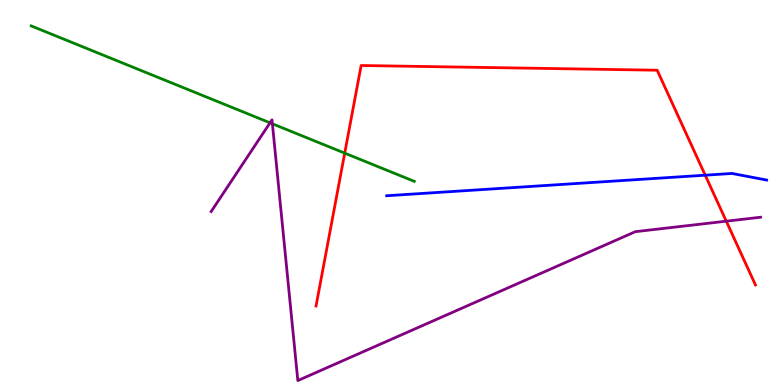[{'lines': ['blue', 'red'], 'intersections': [{'x': 9.1, 'y': 5.45}]}, {'lines': ['green', 'red'], 'intersections': [{'x': 4.45, 'y': 6.02}]}, {'lines': ['purple', 'red'], 'intersections': [{'x': 9.37, 'y': 4.25}]}, {'lines': ['blue', 'green'], 'intersections': []}, {'lines': ['blue', 'purple'], 'intersections': []}, {'lines': ['green', 'purple'], 'intersections': [{'x': 3.48, 'y': 6.81}, {'x': 3.51, 'y': 6.78}]}]